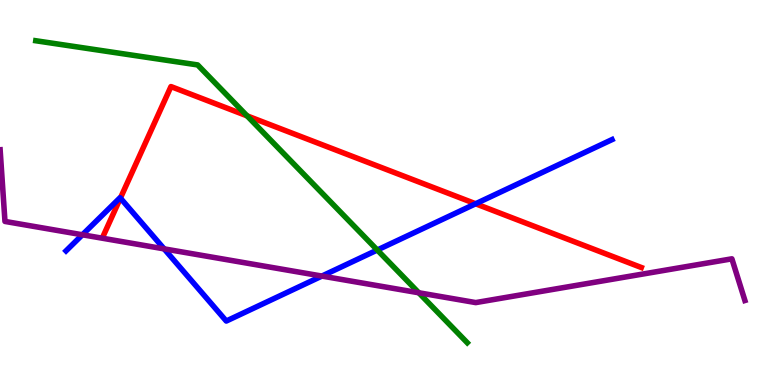[{'lines': ['blue', 'red'], 'intersections': [{'x': 1.55, 'y': 4.85}, {'x': 6.14, 'y': 4.71}]}, {'lines': ['green', 'red'], 'intersections': [{'x': 3.19, 'y': 6.99}]}, {'lines': ['purple', 'red'], 'intersections': []}, {'lines': ['blue', 'green'], 'intersections': [{'x': 4.87, 'y': 3.51}]}, {'lines': ['blue', 'purple'], 'intersections': [{'x': 1.06, 'y': 3.9}, {'x': 2.12, 'y': 3.54}, {'x': 4.15, 'y': 2.83}]}, {'lines': ['green', 'purple'], 'intersections': [{'x': 5.4, 'y': 2.4}]}]